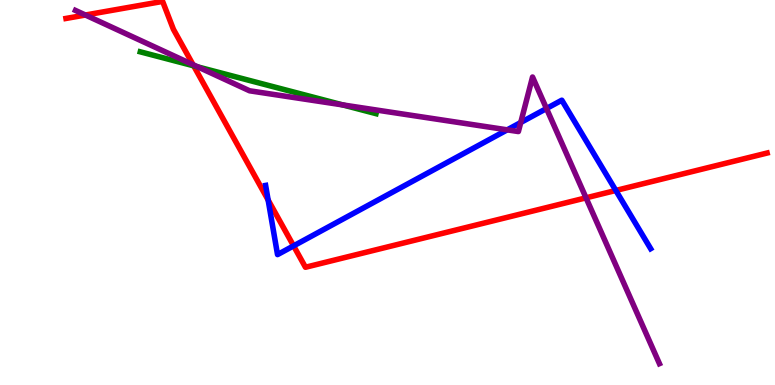[{'lines': ['blue', 'red'], 'intersections': [{'x': 3.46, 'y': 4.8}, {'x': 3.79, 'y': 3.61}, {'x': 7.95, 'y': 5.05}]}, {'lines': ['green', 'red'], 'intersections': [{'x': 2.5, 'y': 8.29}]}, {'lines': ['purple', 'red'], 'intersections': [{'x': 1.1, 'y': 9.61}, {'x': 2.49, 'y': 8.32}, {'x': 7.56, 'y': 4.86}]}, {'lines': ['blue', 'green'], 'intersections': []}, {'lines': ['blue', 'purple'], 'intersections': [{'x': 6.54, 'y': 6.63}, {'x': 6.72, 'y': 6.82}, {'x': 7.05, 'y': 7.18}]}, {'lines': ['green', 'purple'], 'intersections': [{'x': 2.55, 'y': 8.26}, {'x': 4.42, 'y': 7.27}]}]